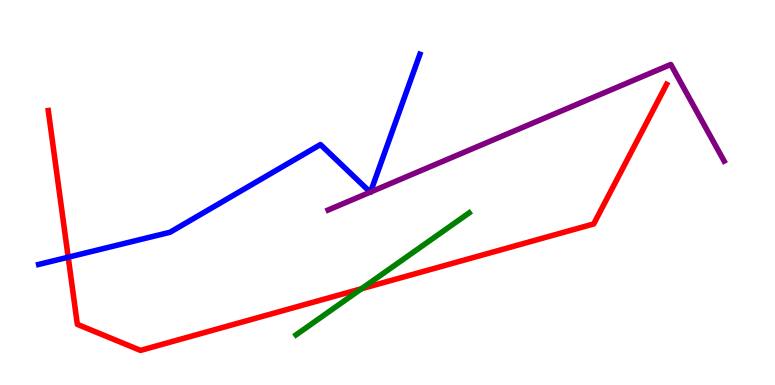[{'lines': ['blue', 'red'], 'intersections': [{'x': 0.88, 'y': 3.32}]}, {'lines': ['green', 'red'], 'intersections': [{'x': 4.66, 'y': 2.5}]}, {'lines': ['purple', 'red'], 'intersections': []}, {'lines': ['blue', 'green'], 'intersections': []}, {'lines': ['blue', 'purple'], 'intersections': [{'x': 4.78, 'y': 5.01}, {'x': 4.78, 'y': 5.01}]}, {'lines': ['green', 'purple'], 'intersections': []}]